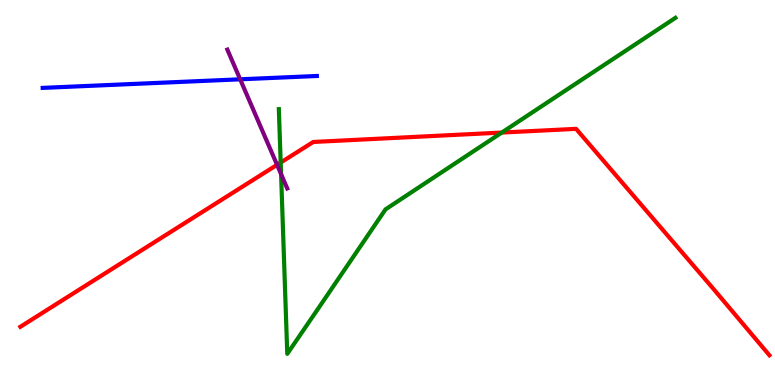[{'lines': ['blue', 'red'], 'intersections': []}, {'lines': ['green', 'red'], 'intersections': [{'x': 3.62, 'y': 5.78}, {'x': 6.47, 'y': 6.56}]}, {'lines': ['purple', 'red'], 'intersections': [{'x': 3.57, 'y': 5.72}]}, {'lines': ['blue', 'green'], 'intersections': []}, {'lines': ['blue', 'purple'], 'intersections': [{'x': 3.1, 'y': 7.94}]}, {'lines': ['green', 'purple'], 'intersections': [{'x': 3.63, 'y': 5.48}]}]